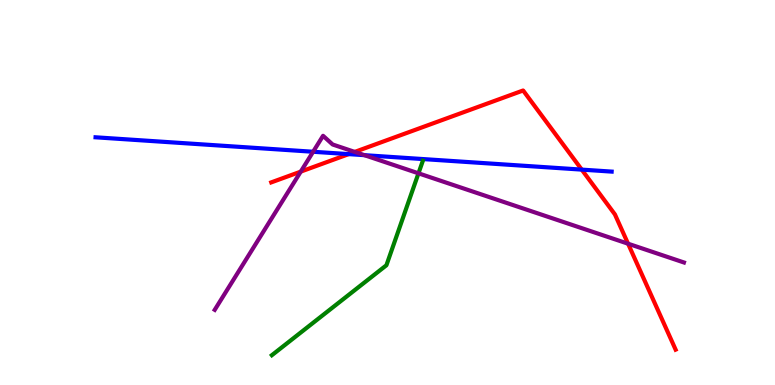[{'lines': ['blue', 'red'], 'intersections': [{'x': 4.5, 'y': 6.0}, {'x': 7.51, 'y': 5.59}]}, {'lines': ['green', 'red'], 'intersections': []}, {'lines': ['purple', 'red'], 'intersections': [{'x': 3.88, 'y': 5.54}, {'x': 4.58, 'y': 6.05}, {'x': 8.1, 'y': 3.67}]}, {'lines': ['blue', 'green'], 'intersections': []}, {'lines': ['blue', 'purple'], 'intersections': [{'x': 4.04, 'y': 6.06}, {'x': 4.7, 'y': 5.97}]}, {'lines': ['green', 'purple'], 'intersections': [{'x': 5.4, 'y': 5.5}]}]